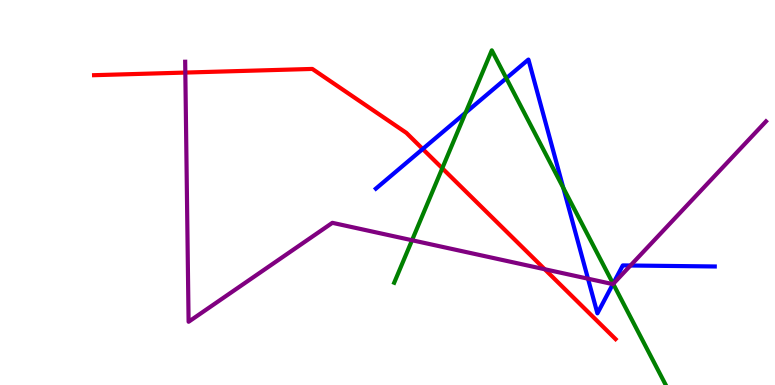[{'lines': ['blue', 'red'], 'intersections': [{'x': 5.45, 'y': 6.13}]}, {'lines': ['green', 'red'], 'intersections': [{'x': 5.71, 'y': 5.63}]}, {'lines': ['purple', 'red'], 'intersections': [{'x': 2.39, 'y': 8.11}, {'x': 7.03, 'y': 3.01}]}, {'lines': ['blue', 'green'], 'intersections': [{'x': 6.01, 'y': 7.07}, {'x': 6.53, 'y': 7.97}, {'x': 7.27, 'y': 5.12}, {'x': 7.91, 'y': 2.63}]}, {'lines': ['blue', 'purple'], 'intersections': [{'x': 7.59, 'y': 2.76}, {'x': 7.91, 'y': 2.62}, {'x': 8.14, 'y': 3.1}]}, {'lines': ['green', 'purple'], 'intersections': [{'x': 5.32, 'y': 3.76}, {'x': 7.91, 'y': 2.63}]}]